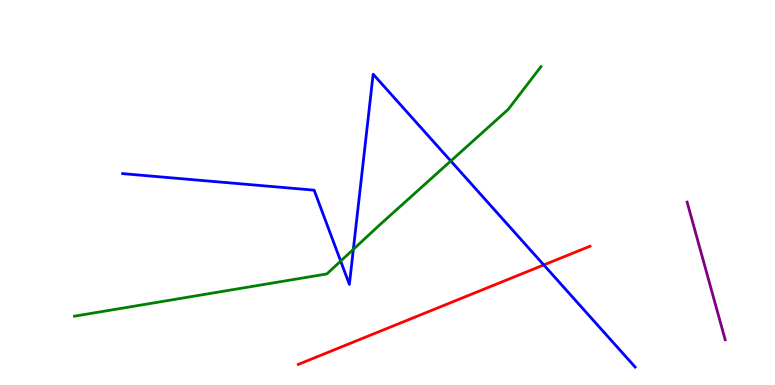[{'lines': ['blue', 'red'], 'intersections': [{'x': 7.02, 'y': 3.12}]}, {'lines': ['green', 'red'], 'intersections': []}, {'lines': ['purple', 'red'], 'intersections': []}, {'lines': ['blue', 'green'], 'intersections': [{'x': 4.4, 'y': 3.22}, {'x': 4.56, 'y': 3.52}, {'x': 5.82, 'y': 5.82}]}, {'lines': ['blue', 'purple'], 'intersections': []}, {'lines': ['green', 'purple'], 'intersections': []}]